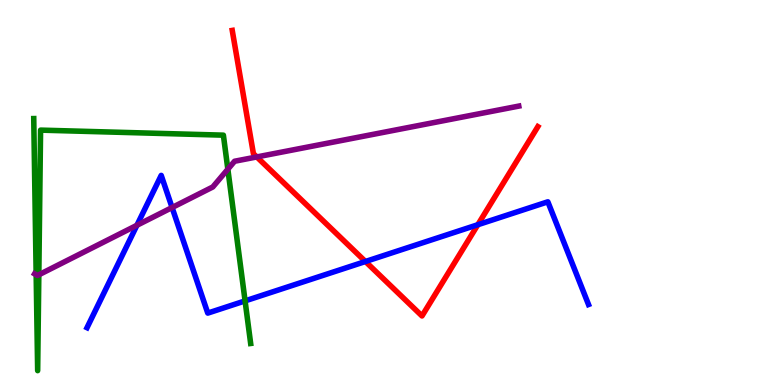[{'lines': ['blue', 'red'], 'intersections': [{'x': 4.72, 'y': 3.21}, {'x': 6.17, 'y': 4.16}]}, {'lines': ['green', 'red'], 'intersections': []}, {'lines': ['purple', 'red'], 'intersections': [{'x': 3.31, 'y': 5.92}]}, {'lines': ['blue', 'green'], 'intersections': [{'x': 3.16, 'y': 2.18}]}, {'lines': ['blue', 'purple'], 'intersections': [{'x': 1.77, 'y': 4.15}, {'x': 2.22, 'y': 4.61}]}, {'lines': ['green', 'purple'], 'intersections': [{'x': 0.467, 'y': 2.86}, {'x': 0.501, 'y': 2.86}, {'x': 2.94, 'y': 5.61}]}]